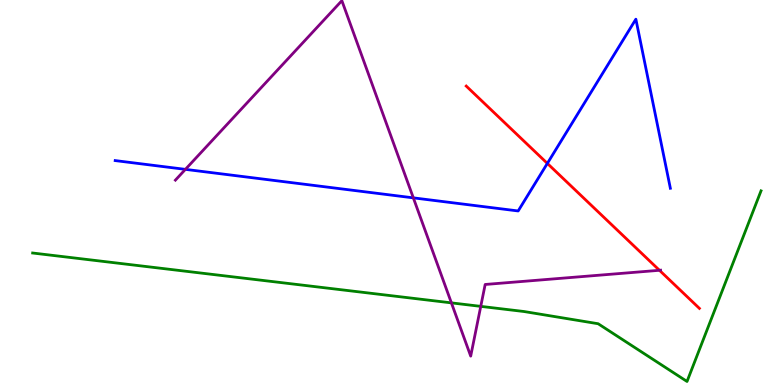[{'lines': ['blue', 'red'], 'intersections': [{'x': 7.06, 'y': 5.76}]}, {'lines': ['green', 'red'], 'intersections': []}, {'lines': ['purple', 'red'], 'intersections': [{'x': 8.51, 'y': 2.98}]}, {'lines': ['blue', 'green'], 'intersections': []}, {'lines': ['blue', 'purple'], 'intersections': [{'x': 2.39, 'y': 5.6}, {'x': 5.33, 'y': 4.86}]}, {'lines': ['green', 'purple'], 'intersections': [{'x': 5.82, 'y': 2.13}, {'x': 6.2, 'y': 2.04}]}]